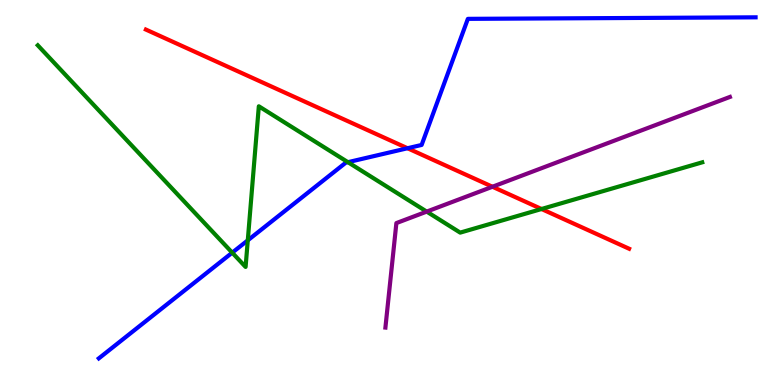[{'lines': ['blue', 'red'], 'intersections': [{'x': 5.26, 'y': 6.15}]}, {'lines': ['green', 'red'], 'intersections': [{'x': 6.99, 'y': 4.57}]}, {'lines': ['purple', 'red'], 'intersections': [{'x': 6.35, 'y': 5.15}]}, {'lines': ['blue', 'green'], 'intersections': [{'x': 3.0, 'y': 3.44}, {'x': 3.2, 'y': 3.76}, {'x': 4.49, 'y': 5.79}]}, {'lines': ['blue', 'purple'], 'intersections': []}, {'lines': ['green', 'purple'], 'intersections': [{'x': 5.51, 'y': 4.5}]}]